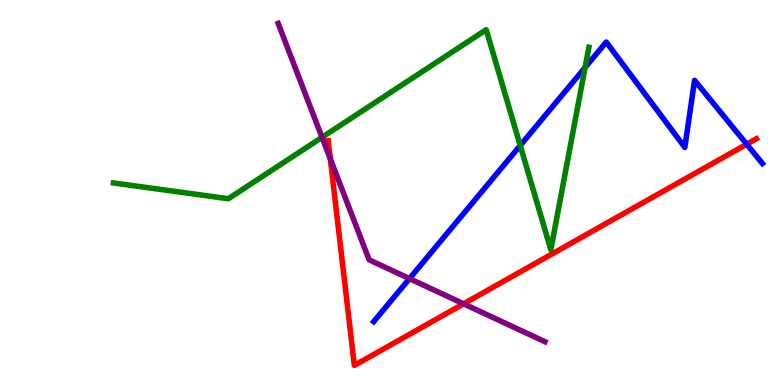[{'lines': ['blue', 'red'], 'intersections': [{'x': 9.63, 'y': 6.25}]}, {'lines': ['green', 'red'], 'intersections': []}, {'lines': ['purple', 'red'], 'intersections': [{'x': 4.26, 'y': 5.87}, {'x': 5.98, 'y': 2.11}]}, {'lines': ['blue', 'green'], 'intersections': [{'x': 6.71, 'y': 6.22}, {'x': 7.55, 'y': 8.25}]}, {'lines': ['blue', 'purple'], 'intersections': [{'x': 5.28, 'y': 2.76}]}, {'lines': ['green', 'purple'], 'intersections': [{'x': 4.15, 'y': 6.43}]}]